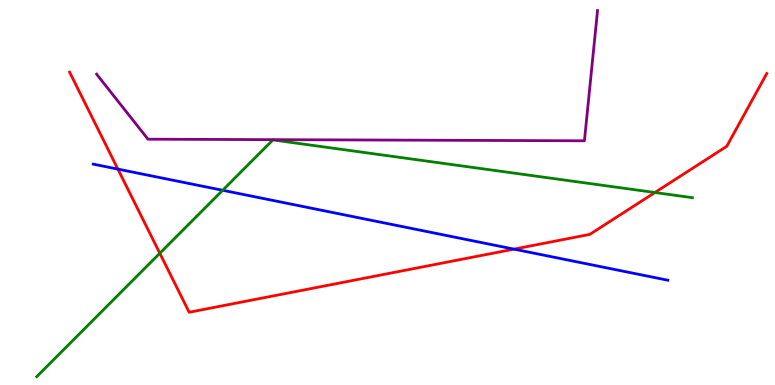[{'lines': ['blue', 'red'], 'intersections': [{'x': 1.52, 'y': 5.61}, {'x': 6.63, 'y': 3.53}]}, {'lines': ['green', 'red'], 'intersections': [{'x': 2.06, 'y': 3.42}, {'x': 8.45, 'y': 5.0}]}, {'lines': ['purple', 'red'], 'intersections': []}, {'lines': ['blue', 'green'], 'intersections': [{'x': 2.87, 'y': 5.06}]}, {'lines': ['blue', 'purple'], 'intersections': []}, {'lines': ['green', 'purple'], 'intersections': []}]